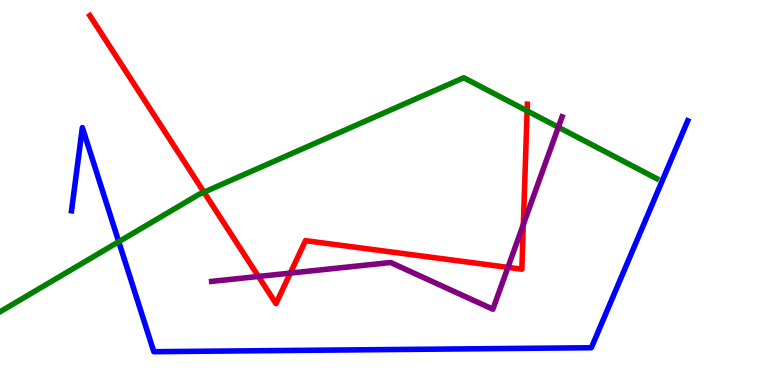[{'lines': ['blue', 'red'], 'intersections': []}, {'lines': ['green', 'red'], 'intersections': [{'x': 2.63, 'y': 5.01}, {'x': 6.8, 'y': 7.12}]}, {'lines': ['purple', 'red'], 'intersections': [{'x': 3.33, 'y': 2.82}, {'x': 3.75, 'y': 2.91}, {'x': 6.55, 'y': 3.06}, {'x': 6.75, 'y': 4.17}]}, {'lines': ['blue', 'green'], 'intersections': [{'x': 1.53, 'y': 3.72}]}, {'lines': ['blue', 'purple'], 'intersections': []}, {'lines': ['green', 'purple'], 'intersections': [{'x': 7.2, 'y': 6.7}]}]